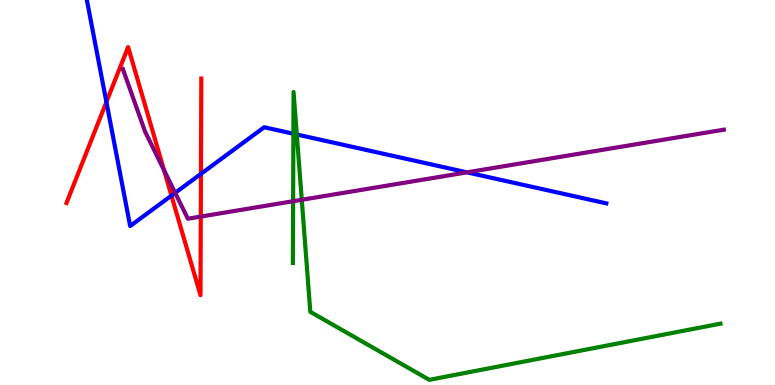[{'lines': ['blue', 'red'], 'intersections': [{'x': 1.37, 'y': 7.35}, {'x': 2.21, 'y': 4.92}, {'x': 2.59, 'y': 5.48}]}, {'lines': ['green', 'red'], 'intersections': []}, {'lines': ['purple', 'red'], 'intersections': [{'x': 2.12, 'y': 5.58}, {'x': 2.59, 'y': 4.37}]}, {'lines': ['blue', 'green'], 'intersections': [{'x': 3.79, 'y': 6.53}, {'x': 3.83, 'y': 6.51}]}, {'lines': ['blue', 'purple'], 'intersections': [{'x': 2.26, 'y': 4.99}, {'x': 6.03, 'y': 5.52}]}, {'lines': ['green', 'purple'], 'intersections': [{'x': 3.78, 'y': 4.77}, {'x': 3.89, 'y': 4.81}]}]